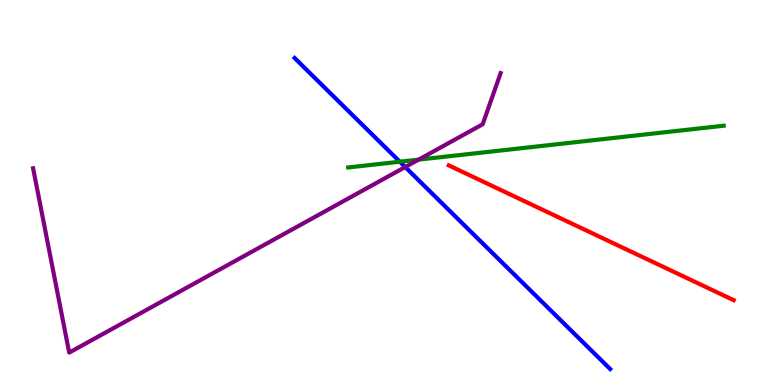[{'lines': ['blue', 'red'], 'intersections': []}, {'lines': ['green', 'red'], 'intersections': []}, {'lines': ['purple', 'red'], 'intersections': []}, {'lines': ['blue', 'green'], 'intersections': [{'x': 5.16, 'y': 5.8}]}, {'lines': ['blue', 'purple'], 'intersections': [{'x': 5.23, 'y': 5.66}]}, {'lines': ['green', 'purple'], 'intersections': [{'x': 5.4, 'y': 5.85}]}]